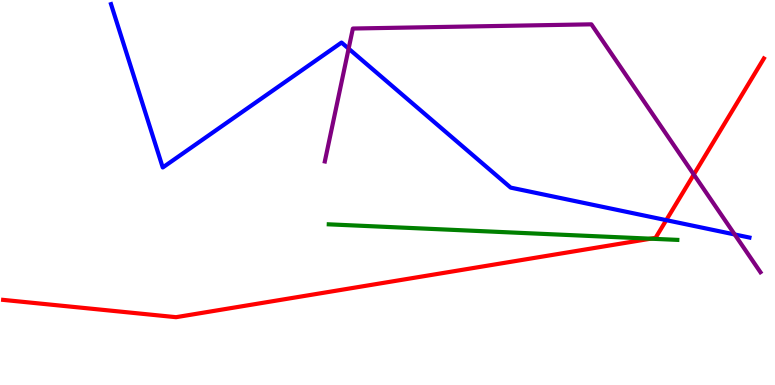[{'lines': ['blue', 'red'], 'intersections': [{'x': 8.6, 'y': 4.28}]}, {'lines': ['green', 'red'], 'intersections': [{'x': 8.4, 'y': 3.8}]}, {'lines': ['purple', 'red'], 'intersections': [{'x': 8.95, 'y': 5.47}]}, {'lines': ['blue', 'green'], 'intersections': []}, {'lines': ['blue', 'purple'], 'intersections': [{'x': 4.5, 'y': 8.74}, {'x': 9.48, 'y': 3.91}]}, {'lines': ['green', 'purple'], 'intersections': []}]